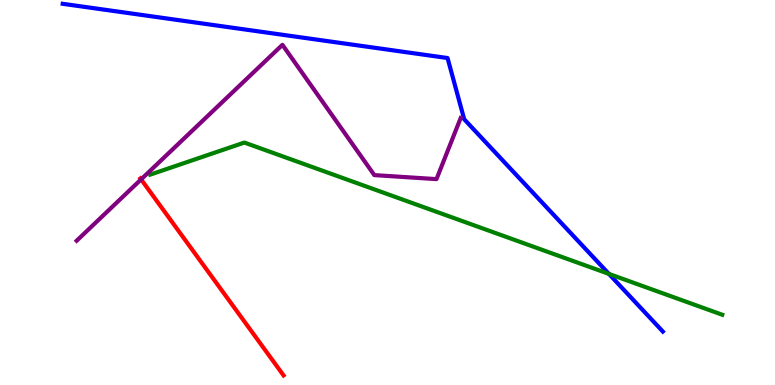[{'lines': ['blue', 'red'], 'intersections': []}, {'lines': ['green', 'red'], 'intersections': []}, {'lines': ['purple', 'red'], 'intersections': [{'x': 1.82, 'y': 5.34}]}, {'lines': ['blue', 'green'], 'intersections': [{'x': 7.86, 'y': 2.89}]}, {'lines': ['blue', 'purple'], 'intersections': []}, {'lines': ['green', 'purple'], 'intersections': []}]